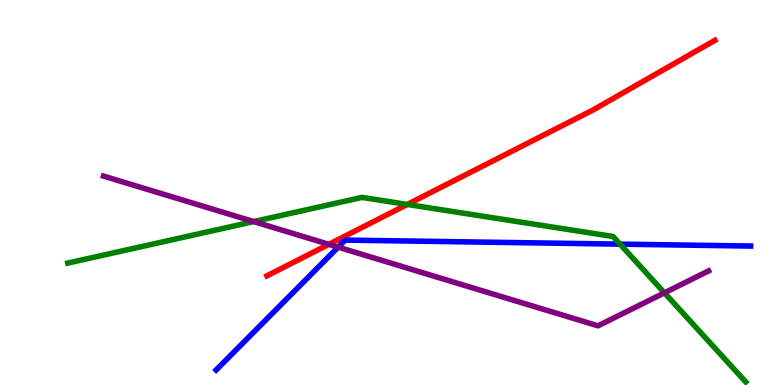[{'lines': ['blue', 'red'], 'intersections': []}, {'lines': ['green', 'red'], 'intersections': [{'x': 5.26, 'y': 4.69}]}, {'lines': ['purple', 'red'], 'intersections': [{'x': 4.24, 'y': 3.65}]}, {'lines': ['blue', 'green'], 'intersections': [{'x': 8.0, 'y': 3.66}]}, {'lines': ['blue', 'purple'], 'intersections': [{'x': 4.36, 'y': 3.58}]}, {'lines': ['green', 'purple'], 'intersections': [{'x': 3.27, 'y': 4.24}, {'x': 8.57, 'y': 2.39}]}]